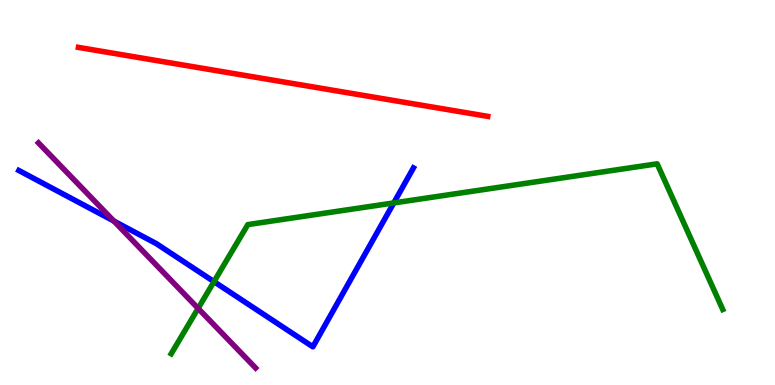[{'lines': ['blue', 'red'], 'intersections': []}, {'lines': ['green', 'red'], 'intersections': []}, {'lines': ['purple', 'red'], 'intersections': []}, {'lines': ['blue', 'green'], 'intersections': [{'x': 2.76, 'y': 2.68}, {'x': 5.08, 'y': 4.73}]}, {'lines': ['blue', 'purple'], 'intersections': [{'x': 1.47, 'y': 4.26}]}, {'lines': ['green', 'purple'], 'intersections': [{'x': 2.56, 'y': 1.99}]}]